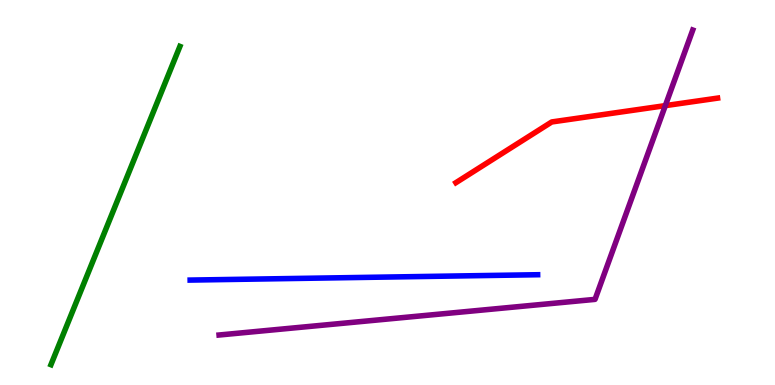[{'lines': ['blue', 'red'], 'intersections': []}, {'lines': ['green', 'red'], 'intersections': []}, {'lines': ['purple', 'red'], 'intersections': [{'x': 8.58, 'y': 7.26}]}, {'lines': ['blue', 'green'], 'intersections': []}, {'lines': ['blue', 'purple'], 'intersections': []}, {'lines': ['green', 'purple'], 'intersections': []}]